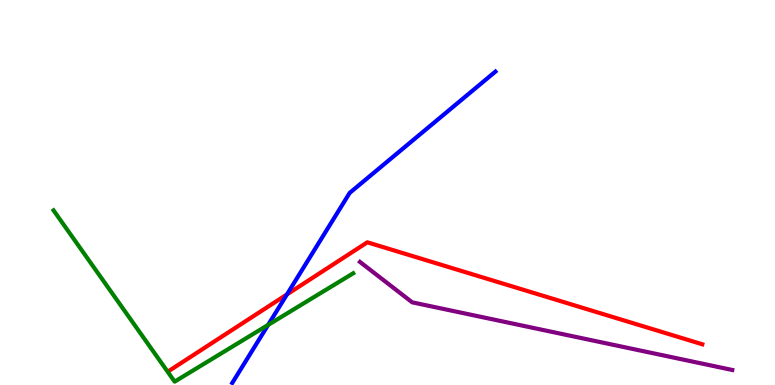[{'lines': ['blue', 'red'], 'intersections': [{'x': 3.7, 'y': 2.35}]}, {'lines': ['green', 'red'], 'intersections': []}, {'lines': ['purple', 'red'], 'intersections': []}, {'lines': ['blue', 'green'], 'intersections': [{'x': 3.46, 'y': 1.56}]}, {'lines': ['blue', 'purple'], 'intersections': []}, {'lines': ['green', 'purple'], 'intersections': []}]